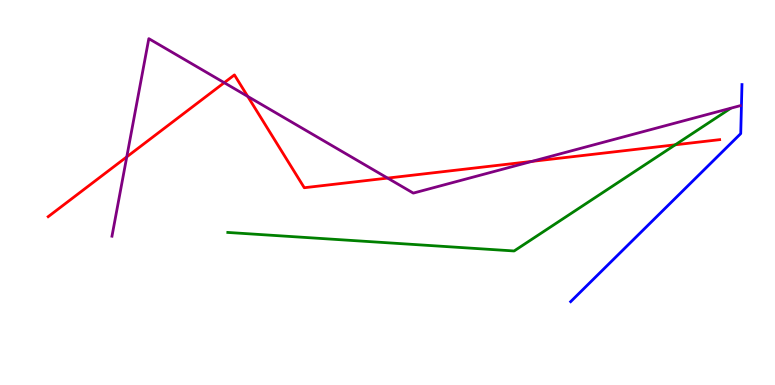[{'lines': ['blue', 'red'], 'intersections': []}, {'lines': ['green', 'red'], 'intersections': [{'x': 8.71, 'y': 6.24}]}, {'lines': ['purple', 'red'], 'intersections': [{'x': 1.64, 'y': 5.93}, {'x': 2.89, 'y': 7.85}, {'x': 3.2, 'y': 7.5}, {'x': 5.0, 'y': 5.37}, {'x': 6.86, 'y': 5.81}]}, {'lines': ['blue', 'green'], 'intersections': []}, {'lines': ['blue', 'purple'], 'intersections': []}, {'lines': ['green', 'purple'], 'intersections': []}]